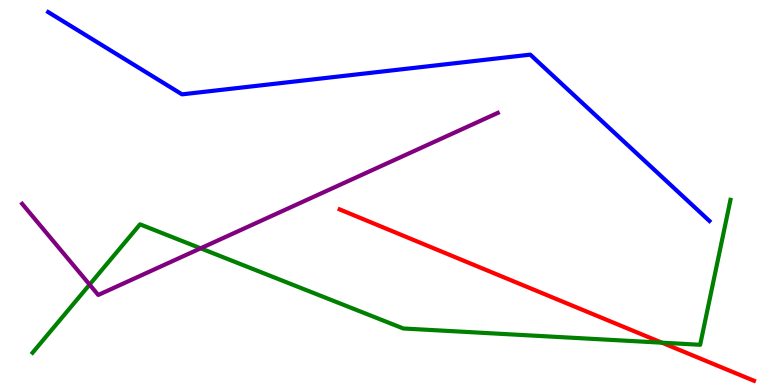[{'lines': ['blue', 'red'], 'intersections': []}, {'lines': ['green', 'red'], 'intersections': [{'x': 8.54, 'y': 1.1}]}, {'lines': ['purple', 'red'], 'intersections': []}, {'lines': ['blue', 'green'], 'intersections': []}, {'lines': ['blue', 'purple'], 'intersections': []}, {'lines': ['green', 'purple'], 'intersections': [{'x': 1.16, 'y': 2.61}, {'x': 2.59, 'y': 3.55}]}]